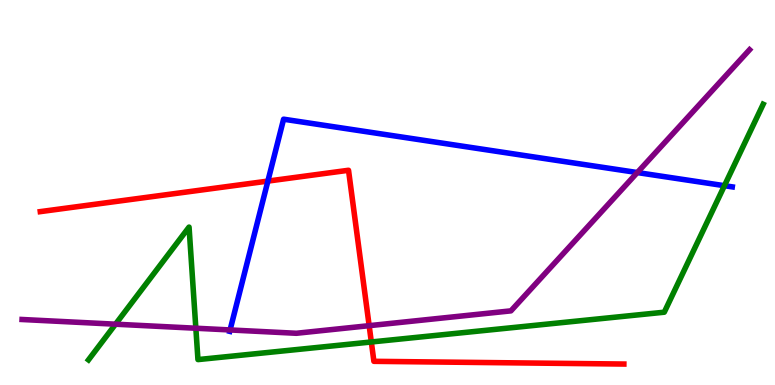[{'lines': ['blue', 'red'], 'intersections': [{'x': 3.46, 'y': 5.3}]}, {'lines': ['green', 'red'], 'intersections': [{'x': 4.79, 'y': 1.12}]}, {'lines': ['purple', 'red'], 'intersections': [{'x': 4.76, 'y': 1.54}]}, {'lines': ['blue', 'green'], 'intersections': [{'x': 9.35, 'y': 5.18}]}, {'lines': ['blue', 'purple'], 'intersections': [{'x': 2.97, 'y': 1.43}, {'x': 8.22, 'y': 5.52}]}, {'lines': ['green', 'purple'], 'intersections': [{'x': 1.49, 'y': 1.58}, {'x': 2.53, 'y': 1.47}]}]